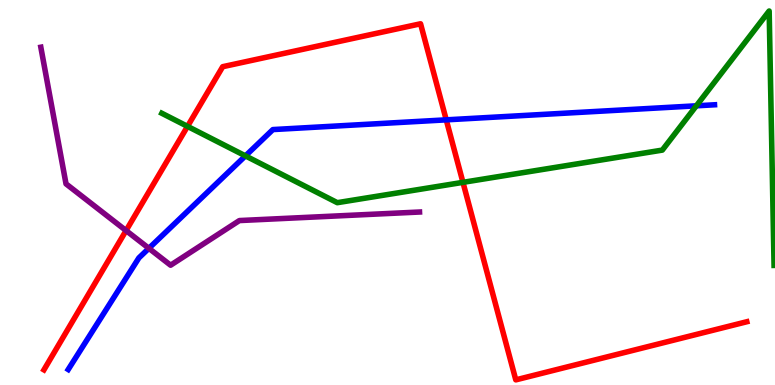[{'lines': ['blue', 'red'], 'intersections': [{'x': 5.76, 'y': 6.89}]}, {'lines': ['green', 'red'], 'intersections': [{'x': 2.42, 'y': 6.72}, {'x': 5.97, 'y': 5.26}]}, {'lines': ['purple', 'red'], 'intersections': [{'x': 1.63, 'y': 4.01}]}, {'lines': ['blue', 'green'], 'intersections': [{'x': 3.17, 'y': 5.95}, {'x': 8.98, 'y': 7.25}]}, {'lines': ['blue', 'purple'], 'intersections': [{'x': 1.92, 'y': 3.55}]}, {'lines': ['green', 'purple'], 'intersections': []}]